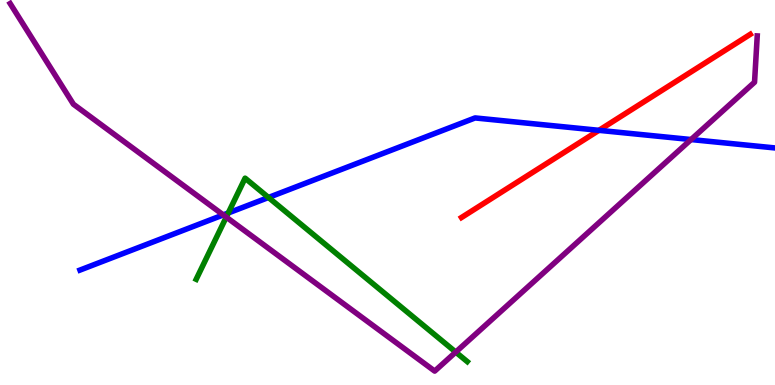[{'lines': ['blue', 'red'], 'intersections': [{'x': 7.73, 'y': 6.61}]}, {'lines': ['green', 'red'], 'intersections': []}, {'lines': ['purple', 'red'], 'intersections': []}, {'lines': ['blue', 'green'], 'intersections': [{'x': 2.95, 'y': 4.47}, {'x': 3.46, 'y': 4.87}]}, {'lines': ['blue', 'purple'], 'intersections': [{'x': 2.88, 'y': 4.42}, {'x': 8.92, 'y': 6.38}]}, {'lines': ['green', 'purple'], 'intersections': [{'x': 2.92, 'y': 4.36}, {'x': 5.88, 'y': 0.855}]}]